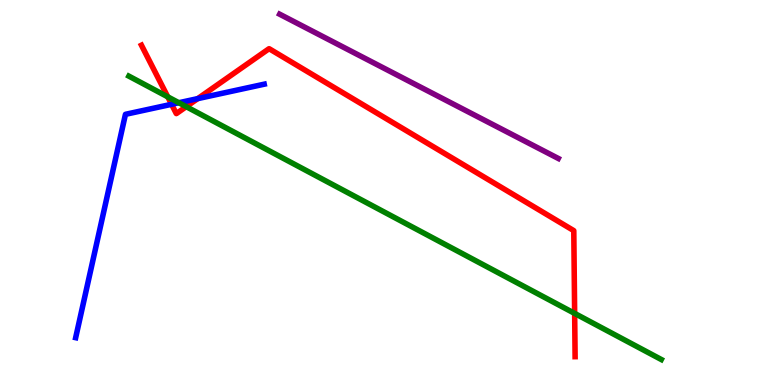[{'lines': ['blue', 'red'], 'intersections': [{'x': 2.21, 'y': 7.29}, {'x': 2.55, 'y': 7.44}]}, {'lines': ['green', 'red'], 'intersections': [{'x': 2.16, 'y': 7.48}, {'x': 2.4, 'y': 7.23}, {'x': 7.41, 'y': 1.86}]}, {'lines': ['purple', 'red'], 'intersections': []}, {'lines': ['blue', 'green'], 'intersections': [{'x': 2.31, 'y': 7.33}]}, {'lines': ['blue', 'purple'], 'intersections': []}, {'lines': ['green', 'purple'], 'intersections': []}]